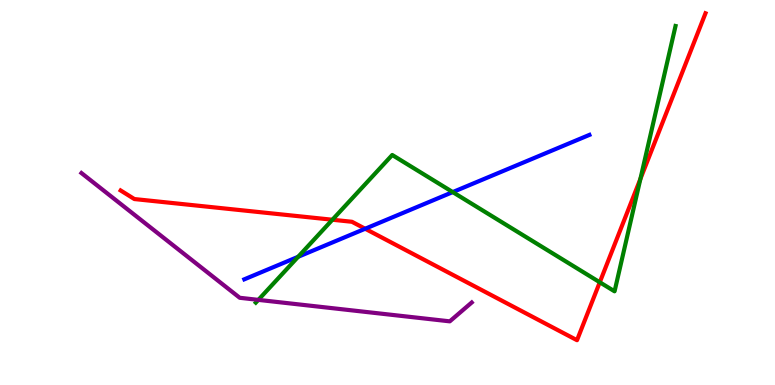[{'lines': ['blue', 'red'], 'intersections': [{'x': 4.71, 'y': 4.06}]}, {'lines': ['green', 'red'], 'intersections': [{'x': 4.29, 'y': 4.29}, {'x': 7.74, 'y': 2.67}, {'x': 8.26, 'y': 5.35}]}, {'lines': ['purple', 'red'], 'intersections': []}, {'lines': ['blue', 'green'], 'intersections': [{'x': 3.85, 'y': 3.33}, {'x': 5.84, 'y': 5.01}]}, {'lines': ['blue', 'purple'], 'intersections': []}, {'lines': ['green', 'purple'], 'intersections': [{'x': 3.33, 'y': 2.21}]}]